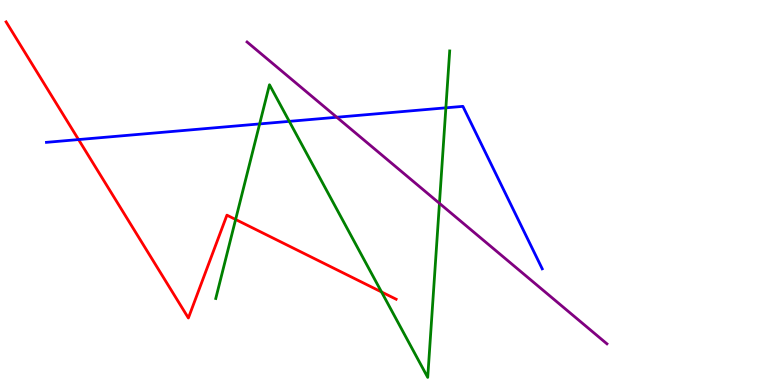[{'lines': ['blue', 'red'], 'intersections': [{'x': 1.01, 'y': 6.37}]}, {'lines': ['green', 'red'], 'intersections': [{'x': 3.04, 'y': 4.3}, {'x': 4.92, 'y': 2.42}]}, {'lines': ['purple', 'red'], 'intersections': []}, {'lines': ['blue', 'green'], 'intersections': [{'x': 3.35, 'y': 6.78}, {'x': 3.73, 'y': 6.85}, {'x': 5.75, 'y': 7.2}]}, {'lines': ['blue', 'purple'], 'intersections': [{'x': 4.35, 'y': 6.95}]}, {'lines': ['green', 'purple'], 'intersections': [{'x': 5.67, 'y': 4.72}]}]